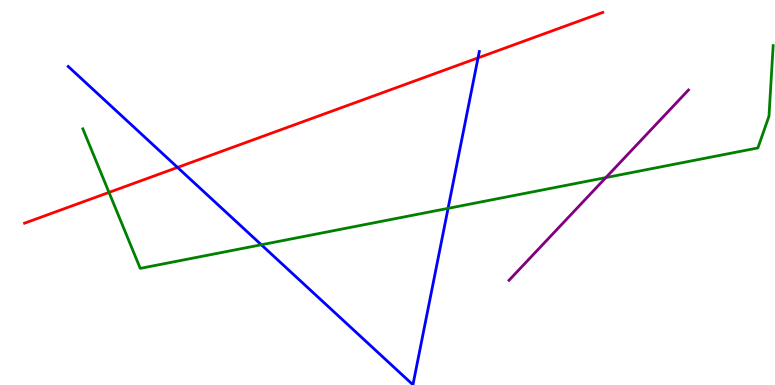[{'lines': ['blue', 'red'], 'intersections': [{'x': 2.29, 'y': 5.65}, {'x': 6.17, 'y': 8.5}]}, {'lines': ['green', 'red'], 'intersections': [{'x': 1.41, 'y': 5.0}]}, {'lines': ['purple', 'red'], 'intersections': []}, {'lines': ['blue', 'green'], 'intersections': [{'x': 3.37, 'y': 3.64}, {'x': 5.78, 'y': 4.59}]}, {'lines': ['blue', 'purple'], 'intersections': []}, {'lines': ['green', 'purple'], 'intersections': [{'x': 7.82, 'y': 5.39}]}]